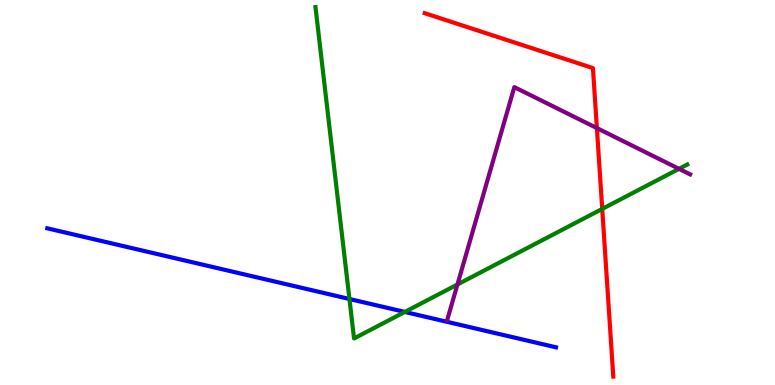[{'lines': ['blue', 'red'], 'intersections': []}, {'lines': ['green', 'red'], 'intersections': [{'x': 7.77, 'y': 4.57}]}, {'lines': ['purple', 'red'], 'intersections': [{'x': 7.7, 'y': 6.67}]}, {'lines': ['blue', 'green'], 'intersections': [{'x': 4.51, 'y': 2.23}, {'x': 5.22, 'y': 1.9}]}, {'lines': ['blue', 'purple'], 'intersections': []}, {'lines': ['green', 'purple'], 'intersections': [{'x': 5.9, 'y': 2.61}, {'x': 8.76, 'y': 5.61}]}]